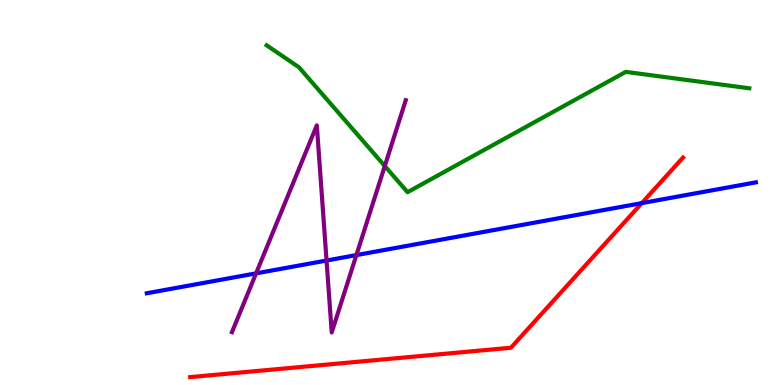[{'lines': ['blue', 'red'], 'intersections': [{'x': 8.28, 'y': 4.72}]}, {'lines': ['green', 'red'], 'intersections': []}, {'lines': ['purple', 'red'], 'intersections': []}, {'lines': ['blue', 'green'], 'intersections': []}, {'lines': ['blue', 'purple'], 'intersections': [{'x': 3.3, 'y': 2.9}, {'x': 4.21, 'y': 3.23}, {'x': 4.6, 'y': 3.37}]}, {'lines': ['green', 'purple'], 'intersections': [{'x': 4.97, 'y': 5.69}]}]